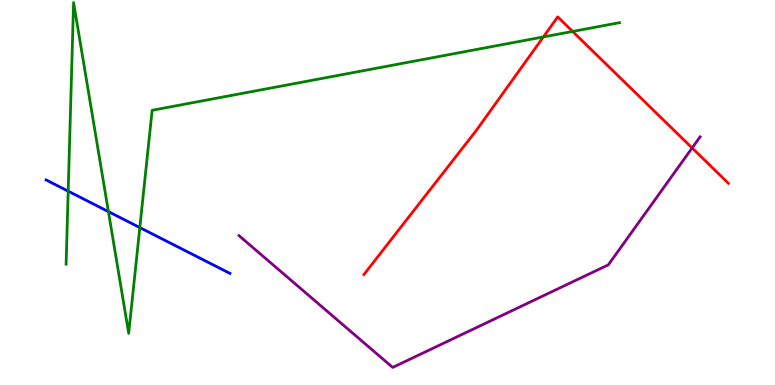[{'lines': ['blue', 'red'], 'intersections': []}, {'lines': ['green', 'red'], 'intersections': [{'x': 7.01, 'y': 9.04}, {'x': 7.39, 'y': 9.18}]}, {'lines': ['purple', 'red'], 'intersections': [{'x': 8.93, 'y': 6.16}]}, {'lines': ['blue', 'green'], 'intersections': [{'x': 0.88, 'y': 5.03}, {'x': 1.4, 'y': 4.5}, {'x': 1.8, 'y': 4.09}]}, {'lines': ['blue', 'purple'], 'intersections': []}, {'lines': ['green', 'purple'], 'intersections': []}]